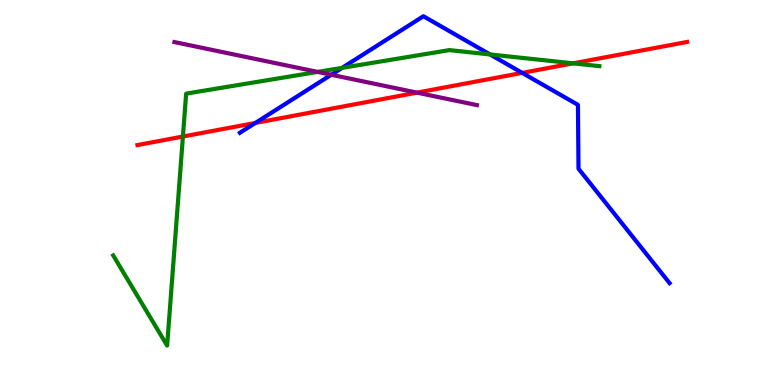[{'lines': ['blue', 'red'], 'intersections': [{'x': 3.3, 'y': 6.81}, {'x': 6.74, 'y': 8.11}]}, {'lines': ['green', 'red'], 'intersections': [{'x': 2.36, 'y': 6.45}, {'x': 7.4, 'y': 8.35}]}, {'lines': ['purple', 'red'], 'intersections': [{'x': 5.38, 'y': 7.59}]}, {'lines': ['blue', 'green'], 'intersections': [{'x': 4.41, 'y': 8.24}, {'x': 6.32, 'y': 8.59}]}, {'lines': ['blue', 'purple'], 'intersections': [{'x': 4.27, 'y': 8.06}]}, {'lines': ['green', 'purple'], 'intersections': [{'x': 4.1, 'y': 8.13}]}]